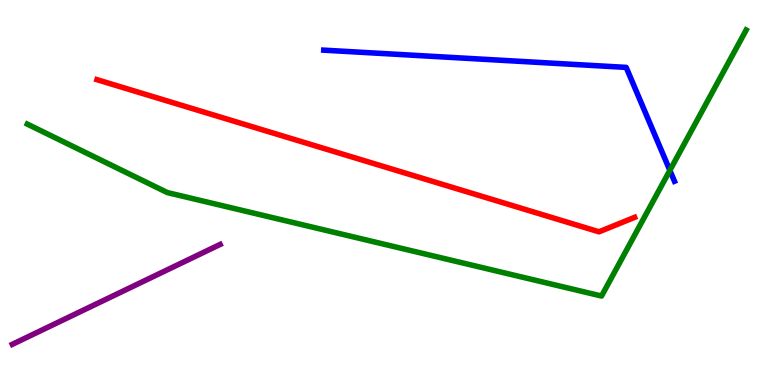[{'lines': ['blue', 'red'], 'intersections': []}, {'lines': ['green', 'red'], 'intersections': []}, {'lines': ['purple', 'red'], 'intersections': []}, {'lines': ['blue', 'green'], 'intersections': [{'x': 8.64, 'y': 5.57}]}, {'lines': ['blue', 'purple'], 'intersections': []}, {'lines': ['green', 'purple'], 'intersections': []}]